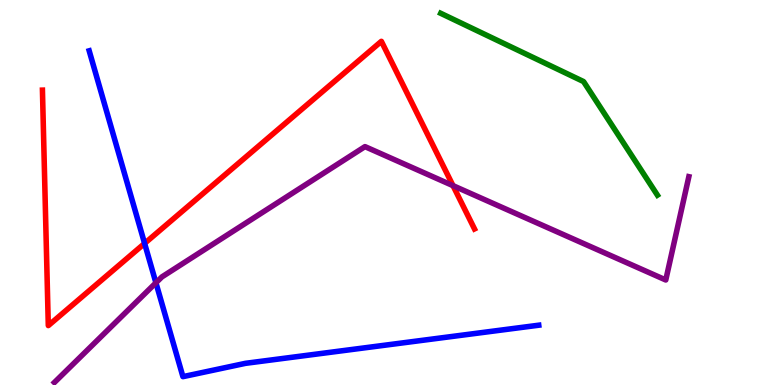[{'lines': ['blue', 'red'], 'intersections': [{'x': 1.87, 'y': 3.68}]}, {'lines': ['green', 'red'], 'intersections': []}, {'lines': ['purple', 'red'], 'intersections': [{'x': 5.85, 'y': 5.18}]}, {'lines': ['blue', 'green'], 'intersections': []}, {'lines': ['blue', 'purple'], 'intersections': [{'x': 2.01, 'y': 2.65}]}, {'lines': ['green', 'purple'], 'intersections': []}]